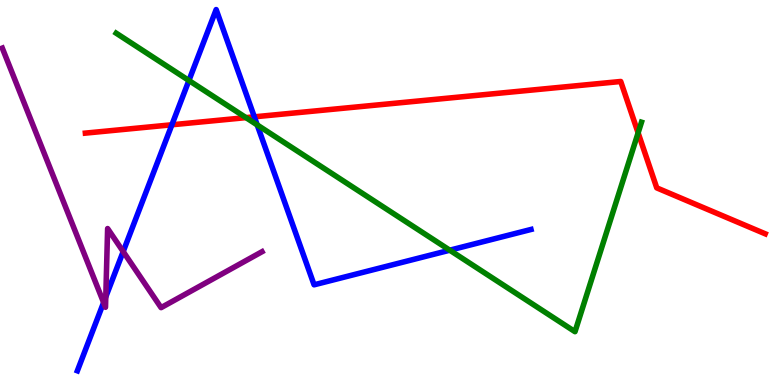[{'lines': ['blue', 'red'], 'intersections': [{'x': 2.22, 'y': 6.76}, {'x': 3.28, 'y': 6.97}]}, {'lines': ['green', 'red'], 'intersections': [{'x': 3.17, 'y': 6.94}, {'x': 8.23, 'y': 6.55}]}, {'lines': ['purple', 'red'], 'intersections': []}, {'lines': ['blue', 'green'], 'intersections': [{'x': 2.44, 'y': 7.91}, {'x': 3.32, 'y': 6.76}, {'x': 5.8, 'y': 3.5}]}, {'lines': ['blue', 'purple'], 'intersections': [{'x': 1.34, 'y': 2.14}, {'x': 1.36, 'y': 2.29}, {'x': 1.59, 'y': 3.47}]}, {'lines': ['green', 'purple'], 'intersections': []}]